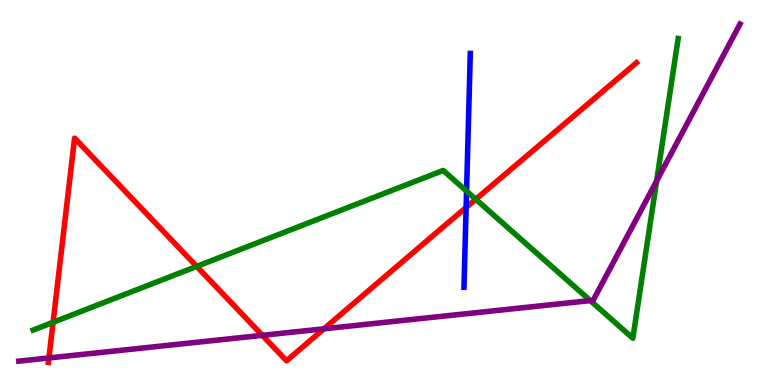[{'lines': ['blue', 'red'], 'intersections': [{'x': 6.01, 'y': 4.61}]}, {'lines': ['green', 'red'], 'intersections': [{'x': 0.685, 'y': 1.63}, {'x': 2.54, 'y': 3.08}, {'x': 6.14, 'y': 4.82}]}, {'lines': ['purple', 'red'], 'intersections': [{'x': 0.631, 'y': 0.702}, {'x': 3.39, 'y': 1.29}, {'x': 4.18, 'y': 1.46}]}, {'lines': ['blue', 'green'], 'intersections': [{'x': 6.02, 'y': 5.04}]}, {'lines': ['blue', 'purple'], 'intersections': []}, {'lines': ['green', 'purple'], 'intersections': [{'x': 7.62, 'y': 2.19}, {'x': 8.47, 'y': 5.3}]}]